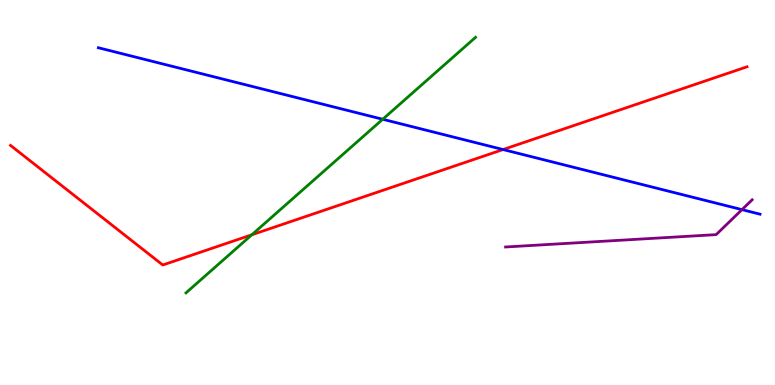[{'lines': ['blue', 'red'], 'intersections': [{'x': 6.49, 'y': 6.12}]}, {'lines': ['green', 'red'], 'intersections': [{'x': 3.25, 'y': 3.9}]}, {'lines': ['purple', 'red'], 'intersections': []}, {'lines': ['blue', 'green'], 'intersections': [{'x': 4.94, 'y': 6.9}]}, {'lines': ['blue', 'purple'], 'intersections': [{'x': 9.57, 'y': 4.55}]}, {'lines': ['green', 'purple'], 'intersections': []}]